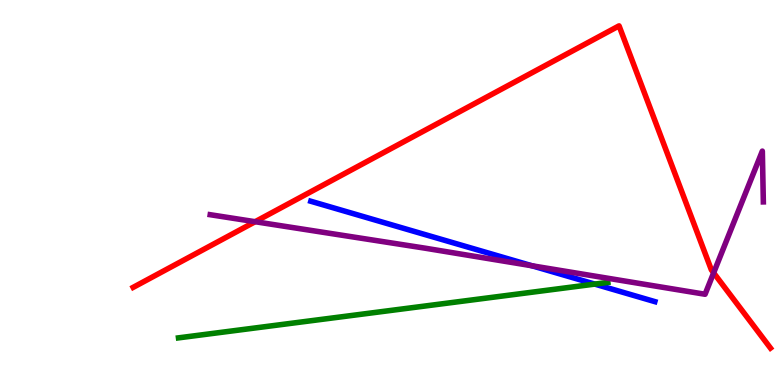[{'lines': ['blue', 'red'], 'intersections': []}, {'lines': ['green', 'red'], 'intersections': []}, {'lines': ['purple', 'red'], 'intersections': [{'x': 3.29, 'y': 4.24}, {'x': 9.21, 'y': 2.91}]}, {'lines': ['blue', 'green'], 'intersections': [{'x': 7.67, 'y': 2.62}]}, {'lines': ['blue', 'purple'], 'intersections': [{'x': 6.86, 'y': 3.1}]}, {'lines': ['green', 'purple'], 'intersections': []}]